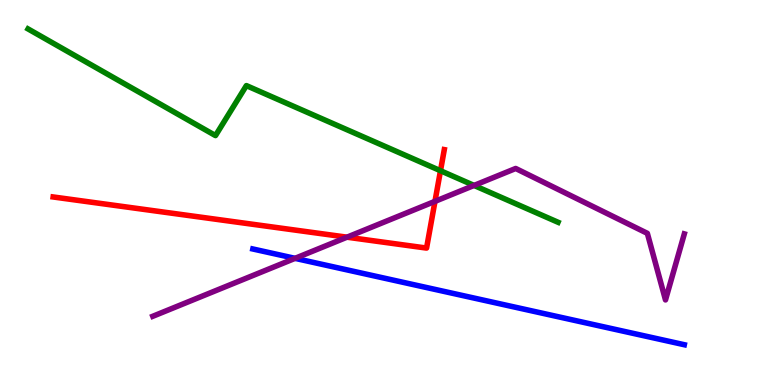[{'lines': ['blue', 'red'], 'intersections': []}, {'lines': ['green', 'red'], 'intersections': [{'x': 5.68, 'y': 5.57}]}, {'lines': ['purple', 'red'], 'intersections': [{'x': 4.48, 'y': 3.84}, {'x': 5.61, 'y': 4.77}]}, {'lines': ['blue', 'green'], 'intersections': []}, {'lines': ['blue', 'purple'], 'intersections': [{'x': 3.81, 'y': 3.29}]}, {'lines': ['green', 'purple'], 'intersections': [{'x': 6.12, 'y': 5.18}]}]